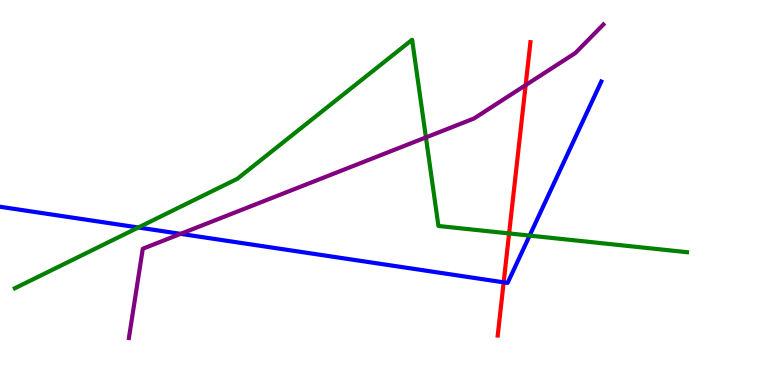[{'lines': ['blue', 'red'], 'intersections': [{'x': 6.5, 'y': 2.67}]}, {'lines': ['green', 'red'], 'intersections': [{'x': 6.57, 'y': 3.94}]}, {'lines': ['purple', 'red'], 'intersections': [{'x': 6.78, 'y': 7.79}]}, {'lines': ['blue', 'green'], 'intersections': [{'x': 1.78, 'y': 4.09}, {'x': 6.83, 'y': 3.88}]}, {'lines': ['blue', 'purple'], 'intersections': [{'x': 2.33, 'y': 3.93}]}, {'lines': ['green', 'purple'], 'intersections': [{'x': 5.5, 'y': 6.43}]}]